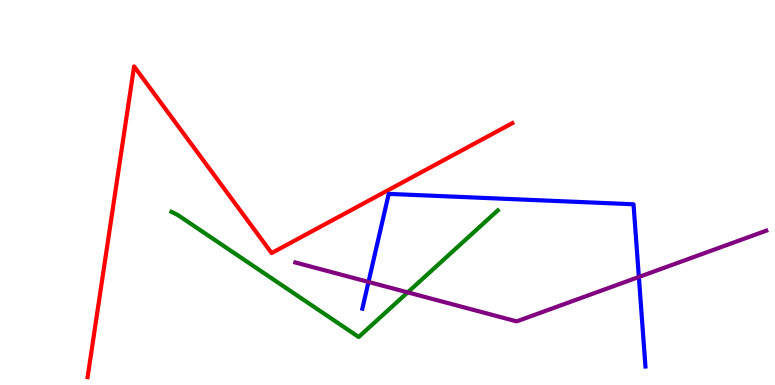[{'lines': ['blue', 'red'], 'intersections': []}, {'lines': ['green', 'red'], 'intersections': []}, {'lines': ['purple', 'red'], 'intersections': []}, {'lines': ['blue', 'green'], 'intersections': []}, {'lines': ['blue', 'purple'], 'intersections': [{'x': 4.75, 'y': 2.68}, {'x': 8.24, 'y': 2.81}]}, {'lines': ['green', 'purple'], 'intersections': [{'x': 5.26, 'y': 2.41}]}]